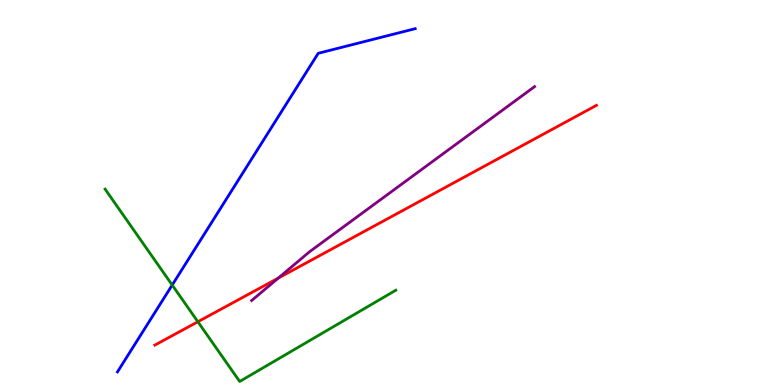[{'lines': ['blue', 'red'], 'intersections': []}, {'lines': ['green', 'red'], 'intersections': [{'x': 2.55, 'y': 1.64}]}, {'lines': ['purple', 'red'], 'intersections': [{'x': 3.59, 'y': 2.78}]}, {'lines': ['blue', 'green'], 'intersections': [{'x': 2.22, 'y': 2.6}]}, {'lines': ['blue', 'purple'], 'intersections': []}, {'lines': ['green', 'purple'], 'intersections': []}]